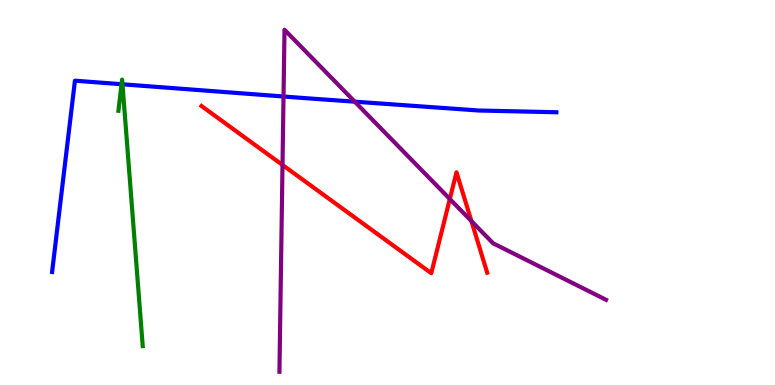[{'lines': ['blue', 'red'], 'intersections': []}, {'lines': ['green', 'red'], 'intersections': []}, {'lines': ['purple', 'red'], 'intersections': [{'x': 3.65, 'y': 5.72}, {'x': 5.8, 'y': 4.83}, {'x': 6.08, 'y': 4.26}]}, {'lines': ['blue', 'green'], 'intersections': [{'x': 1.57, 'y': 7.81}, {'x': 1.58, 'y': 7.81}]}, {'lines': ['blue', 'purple'], 'intersections': [{'x': 3.66, 'y': 7.49}, {'x': 4.58, 'y': 7.36}]}, {'lines': ['green', 'purple'], 'intersections': []}]